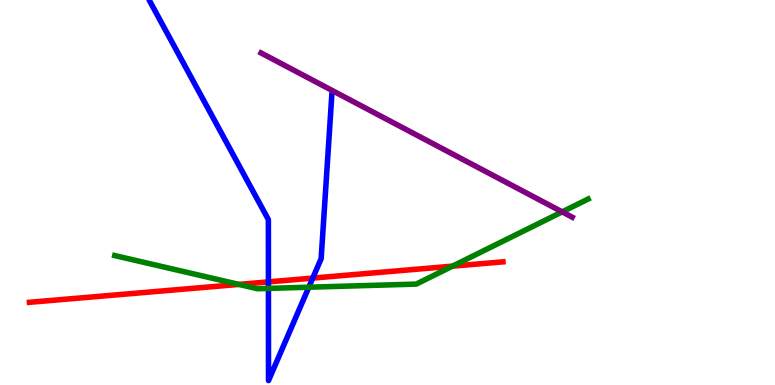[{'lines': ['blue', 'red'], 'intersections': [{'x': 3.46, 'y': 2.68}, {'x': 4.04, 'y': 2.78}]}, {'lines': ['green', 'red'], 'intersections': [{'x': 3.08, 'y': 2.61}, {'x': 5.84, 'y': 3.09}]}, {'lines': ['purple', 'red'], 'intersections': []}, {'lines': ['blue', 'green'], 'intersections': [{'x': 3.46, 'y': 2.51}, {'x': 3.98, 'y': 2.54}]}, {'lines': ['blue', 'purple'], 'intersections': []}, {'lines': ['green', 'purple'], 'intersections': [{'x': 7.25, 'y': 4.5}]}]